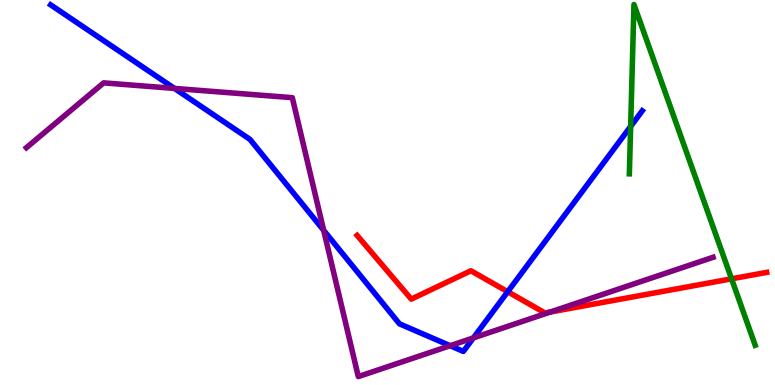[{'lines': ['blue', 'red'], 'intersections': [{'x': 6.55, 'y': 2.42}]}, {'lines': ['green', 'red'], 'intersections': [{'x': 9.44, 'y': 2.76}]}, {'lines': ['purple', 'red'], 'intersections': [{'x': 7.1, 'y': 1.9}]}, {'lines': ['blue', 'green'], 'intersections': [{'x': 8.14, 'y': 6.72}]}, {'lines': ['blue', 'purple'], 'intersections': [{'x': 2.25, 'y': 7.7}, {'x': 4.18, 'y': 4.02}, {'x': 5.81, 'y': 1.02}, {'x': 6.11, 'y': 1.22}]}, {'lines': ['green', 'purple'], 'intersections': []}]